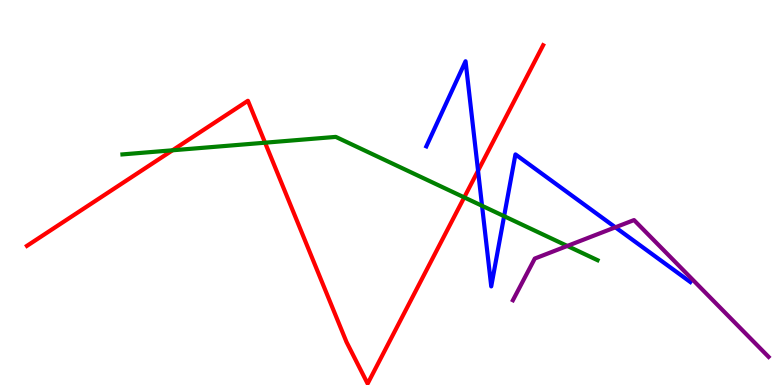[{'lines': ['blue', 'red'], 'intersections': [{'x': 6.17, 'y': 5.57}]}, {'lines': ['green', 'red'], 'intersections': [{'x': 2.23, 'y': 6.1}, {'x': 3.42, 'y': 6.29}, {'x': 5.99, 'y': 4.87}]}, {'lines': ['purple', 'red'], 'intersections': []}, {'lines': ['blue', 'green'], 'intersections': [{'x': 6.22, 'y': 4.65}, {'x': 6.5, 'y': 4.38}]}, {'lines': ['blue', 'purple'], 'intersections': [{'x': 7.94, 'y': 4.1}]}, {'lines': ['green', 'purple'], 'intersections': [{'x': 7.32, 'y': 3.61}]}]